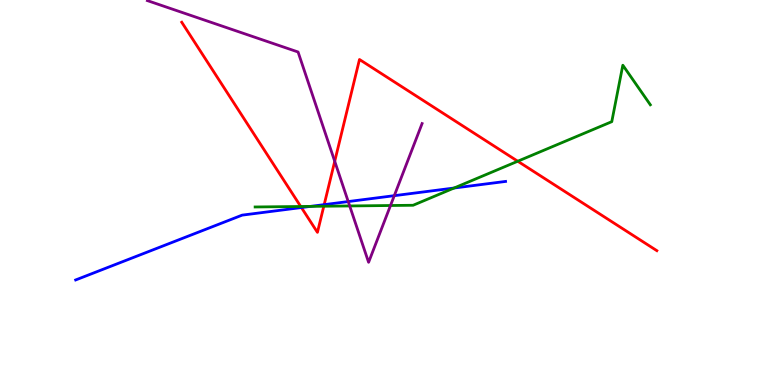[{'lines': ['blue', 'red'], 'intersections': [{'x': 3.89, 'y': 4.61}, {'x': 4.18, 'y': 4.68}]}, {'lines': ['green', 'red'], 'intersections': [{'x': 3.88, 'y': 4.64}, {'x': 4.18, 'y': 4.64}, {'x': 6.68, 'y': 5.81}]}, {'lines': ['purple', 'red'], 'intersections': [{'x': 4.32, 'y': 5.81}]}, {'lines': ['blue', 'green'], 'intersections': [{'x': 4.01, 'y': 4.64}, {'x': 5.86, 'y': 5.12}]}, {'lines': ['blue', 'purple'], 'intersections': [{'x': 4.49, 'y': 4.76}, {'x': 5.09, 'y': 4.92}]}, {'lines': ['green', 'purple'], 'intersections': [{'x': 4.51, 'y': 4.65}, {'x': 5.04, 'y': 4.66}]}]